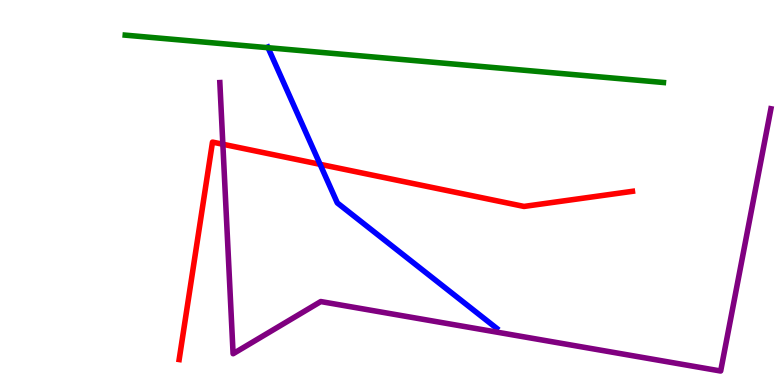[{'lines': ['blue', 'red'], 'intersections': [{'x': 4.13, 'y': 5.73}]}, {'lines': ['green', 'red'], 'intersections': []}, {'lines': ['purple', 'red'], 'intersections': [{'x': 2.88, 'y': 6.25}]}, {'lines': ['blue', 'green'], 'intersections': [{'x': 3.46, 'y': 8.76}]}, {'lines': ['blue', 'purple'], 'intersections': []}, {'lines': ['green', 'purple'], 'intersections': []}]